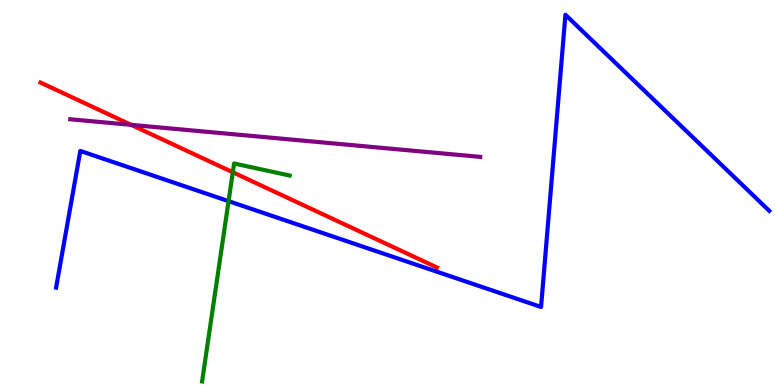[{'lines': ['blue', 'red'], 'intersections': []}, {'lines': ['green', 'red'], 'intersections': [{'x': 3.0, 'y': 5.53}]}, {'lines': ['purple', 'red'], 'intersections': [{'x': 1.69, 'y': 6.76}]}, {'lines': ['blue', 'green'], 'intersections': [{'x': 2.95, 'y': 4.78}]}, {'lines': ['blue', 'purple'], 'intersections': []}, {'lines': ['green', 'purple'], 'intersections': []}]